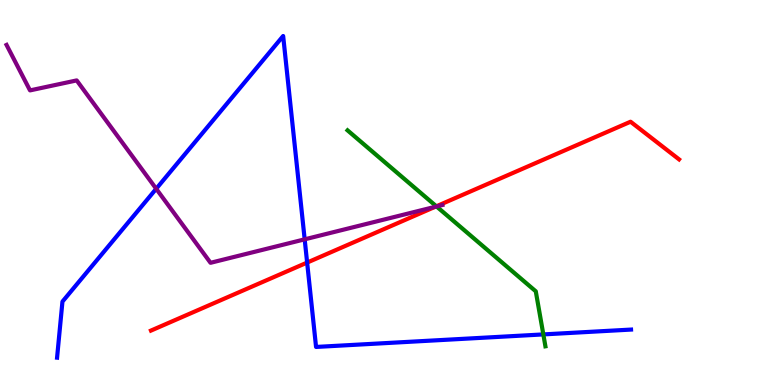[{'lines': ['blue', 'red'], 'intersections': [{'x': 3.96, 'y': 3.18}]}, {'lines': ['green', 'red'], 'intersections': [{'x': 5.63, 'y': 4.64}]}, {'lines': ['purple', 'red'], 'intersections': [{'x': 5.62, 'y': 4.63}]}, {'lines': ['blue', 'green'], 'intersections': [{'x': 7.01, 'y': 1.31}]}, {'lines': ['blue', 'purple'], 'intersections': [{'x': 2.02, 'y': 5.1}, {'x': 3.93, 'y': 3.78}]}, {'lines': ['green', 'purple'], 'intersections': [{'x': 5.63, 'y': 4.64}]}]